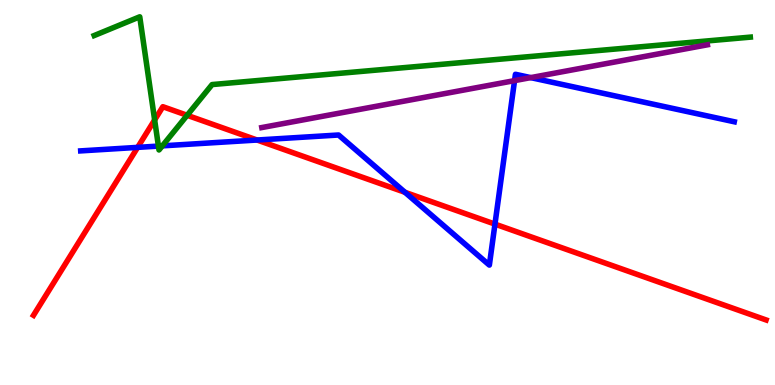[{'lines': ['blue', 'red'], 'intersections': [{'x': 1.78, 'y': 6.17}, {'x': 3.32, 'y': 6.36}, {'x': 5.23, 'y': 5.01}, {'x': 6.39, 'y': 4.18}]}, {'lines': ['green', 'red'], 'intersections': [{'x': 2.0, 'y': 6.88}, {'x': 2.41, 'y': 7.01}]}, {'lines': ['purple', 'red'], 'intersections': []}, {'lines': ['blue', 'green'], 'intersections': [{'x': 2.04, 'y': 6.21}, {'x': 2.09, 'y': 6.21}]}, {'lines': ['blue', 'purple'], 'intersections': [{'x': 6.64, 'y': 7.91}, {'x': 6.85, 'y': 7.98}]}, {'lines': ['green', 'purple'], 'intersections': []}]